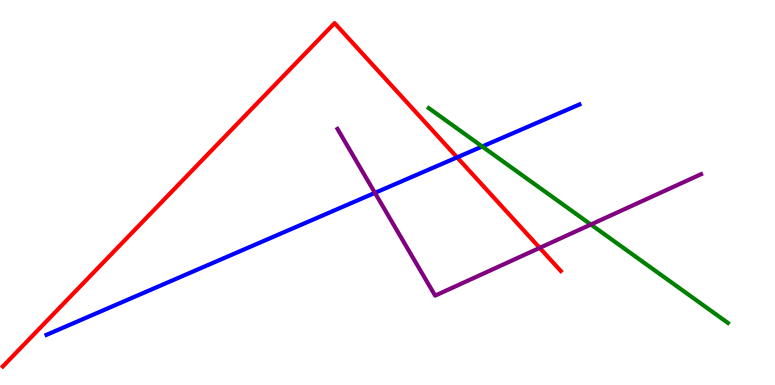[{'lines': ['blue', 'red'], 'intersections': [{'x': 5.9, 'y': 5.91}]}, {'lines': ['green', 'red'], 'intersections': []}, {'lines': ['purple', 'red'], 'intersections': [{'x': 6.96, 'y': 3.56}]}, {'lines': ['blue', 'green'], 'intersections': [{'x': 6.22, 'y': 6.19}]}, {'lines': ['blue', 'purple'], 'intersections': [{'x': 4.84, 'y': 4.99}]}, {'lines': ['green', 'purple'], 'intersections': [{'x': 7.62, 'y': 4.17}]}]